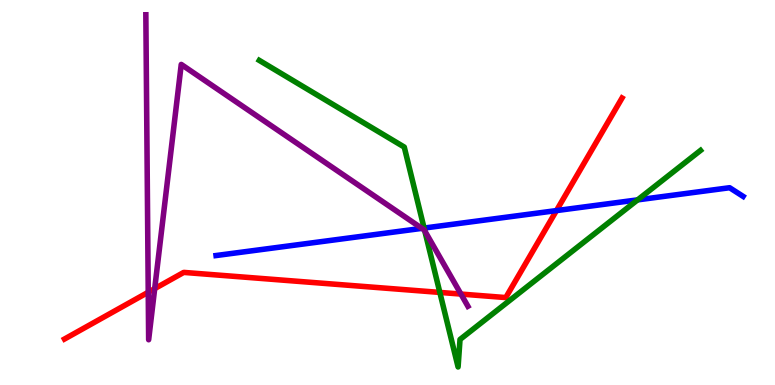[{'lines': ['blue', 'red'], 'intersections': [{'x': 7.18, 'y': 4.53}]}, {'lines': ['green', 'red'], 'intersections': [{'x': 5.68, 'y': 2.4}]}, {'lines': ['purple', 'red'], 'intersections': [{'x': 1.91, 'y': 2.41}, {'x': 2.0, 'y': 2.5}, {'x': 5.95, 'y': 2.36}]}, {'lines': ['blue', 'green'], 'intersections': [{'x': 5.47, 'y': 4.08}, {'x': 8.23, 'y': 4.81}]}, {'lines': ['blue', 'purple'], 'intersections': [{'x': 5.44, 'y': 4.07}]}, {'lines': ['green', 'purple'], 'intersections': [{'x': 5.48, 'y': 4.0}]}]